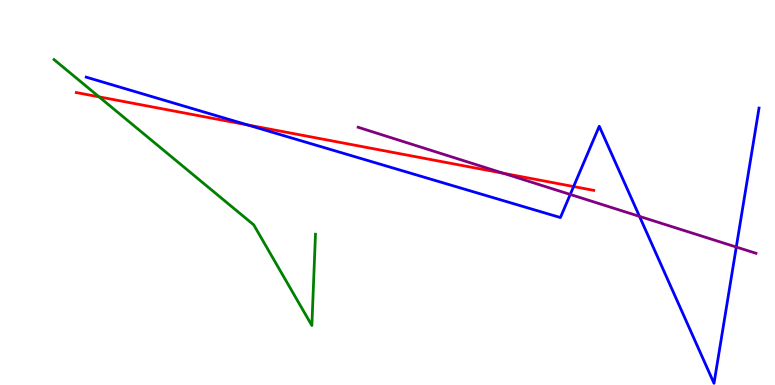[{'lines': ['blue', 'red'], 'intersections': [{'x': 3.19, 'y': 6.76}, {'x': 7.4, 'y': 5.15}]}, {'lines': ['green', 'red'], 'intersections': [{'x': 1.28, 'y': 7.48}]}, {'lines': ['purple', 'red'], 'intersections': [{'x': 6.5, 'y': 5.5}]}, {'lines': ['blue', 'green'], 'intersections': []}, {'lines': ['blue', 'purple'], 'intersections': [{'x': 7.36, 'y': 4.95}, {'x': 8.25, 'y': 4.38}, {'x': 9.5, 'y': 3.58}]}, {'lines': ['green', 'purple'], 'intersections': []}]